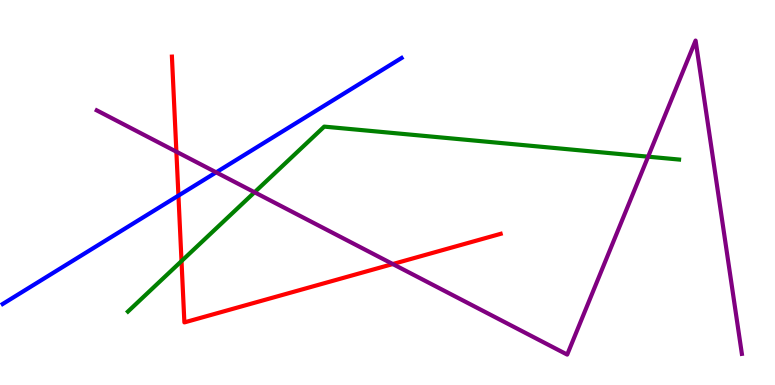[{'lines': ['blue', 'red'], 'intersections': [{'x': 2.3, 'y': 4.92}]}, {'lines': ['green', 'red'], 'intersections': [{'x': 2.34, 'y': 3.22}]}, {'lines': ['purple', 'red'], 'intersections': [{'x': 2.28, 'y': 6.06}, {'x': 5.07, 'y': 3.14}]}, {'lines': ['blue', 'green'], 'intersections': []}, {'lines': ['blue', 'purple'], 'intersections': [{'x': 2.79, 'y': 5.52}]}, {'lines': ['green', 'purple'], 'intersections': [{'x': 3.28, 'y': 5.01}, {'x': 8.36, 'y': 5.93}]}]